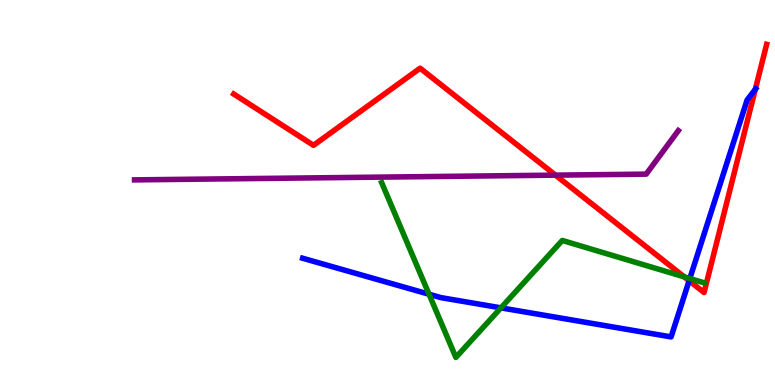[{'lines': ['blue', 'red'], 'intersections': [{'x': 8.89, 'y': 2.71}, {'x': 9.75, 'y': 7.68}]}, {'lines': ['green', 'red'], 'intersections': [{'x': 8.83, 'y': 2.81}]}, {'lines': ['purple', 'red'], 'intersections': [{'x': 7.17, 'y': 5.45}]}, {'lines': ['blue', 'green'], 'intersections': [{'x': 5.54, 'y': 2.36}, {'x': 6.46, 'y': 2.0}, {'x': 8.9, 'y': 2.77}]}, {'lines': ['blue', 'purple'], 'intersections': []}, {'lines': ['green', 'purple'], 'intersections': []}]